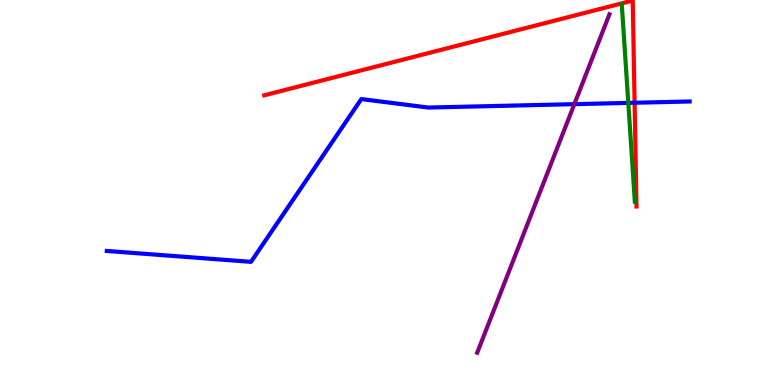[{'lines': ['blue', 'red'], 'intersections': [{'x': 8.19, 'y': 7.33}]}, {'lines': ['green', 'red'], 'intersections': []}, {'lines': ['purple', 'red'], 'intersections': []}, {'lines': ['blue', 'green'], 'intersections': [{'x': 8.11, 'y': 7.33}]}, {'lines': ['blue', 'purple'], 'intersections': [{'x': 7.41, 'y': 7.29}]}, {'lines': ['green', 'purple'], 'intersections': []}]